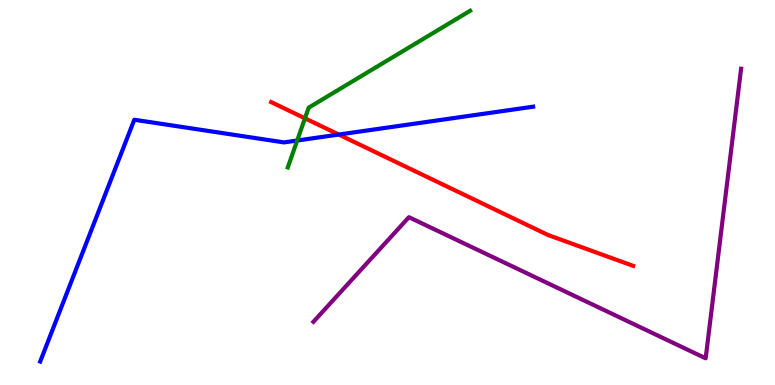[{'lines': ['blue', 'red'], 'intersections': [{'x': 4.37, 'y': 6.51}]}, {'lines': ['green', 'red'], 'intersections': [{'x': 3.93, 'y': 6.93}]}, {'lines': ['purple', 'red'], 'intersections': []}, {'lines': ['blue', 'green'], 'intersections': [{'x': 3.83, 'y': 6.35}]}, {'lines': ['blue', 'purple'], 'intersections': []}, {'lines': ['green', 'purple'], 'intersections': []}]